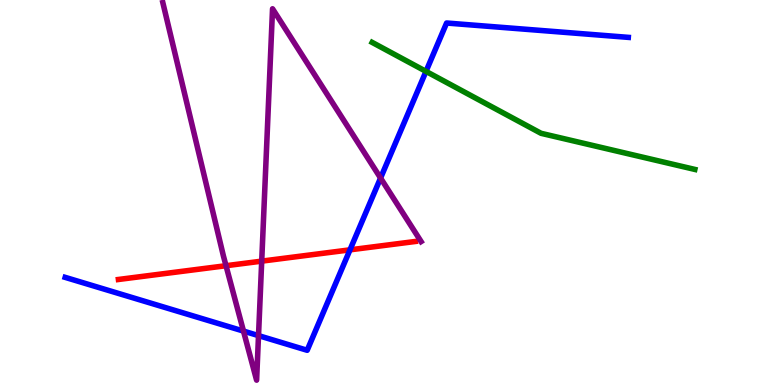[{'lines': ['blue', 'red'], 'intersections': [{'x': 4.52, 'y': 3.51}]}, {'lines': ['green', 'red'], 'intersections': []}, {'lines': ['purple', 'red'], 'intersections': [{'x': 2.92, 'y': 3.1}, {'x': 3.38, 'y': 3.22}]}, {'lines': ['blue', 'green'], 'intersections': [{'x': 5.5, 'y': 8.15}]}, {'lines': ['blue', 'purple'], 'intersections': [{'x': 3.14, 'y': 1.4}, {'x': 3.34, 'y': 1.28}, {'x': 4.91, 'y': 5.38}]}, {'lines': ['green', 'purple'], 'intersections': []}]